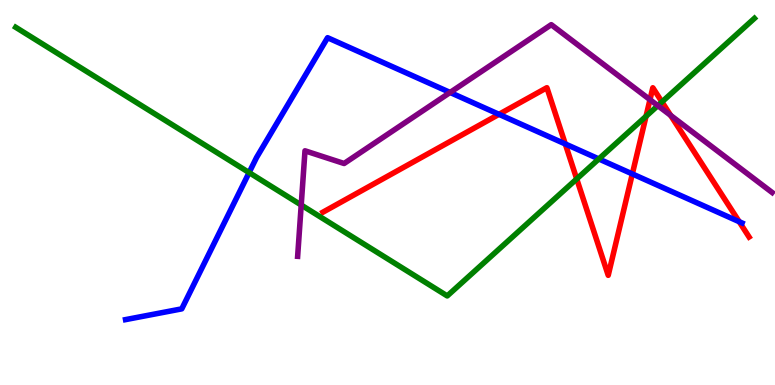[{'lines': ['blue', 'red'], 'intersections': [{'x': 6.44, 'y': 7.03}, {'x': 7.29, 'y': 6.26}, {'x': 8.16, 'y': 5.48}, {'x': 9.54, 'y': 4.24}]}, {'lines': ['green', 'red'], 'intersections': [{'x': 7.44, 'y': 5.35}, {'x': 8.34, 'y': 6.98}, {'x': 8.54, 'y': 7.35}]}, {'lines': ['purple', 'red'], 'intersections': [{'x': 8.39, 'y': 7.41}, {'x': 8.65, 'y': 7.0}]}, {'lines': ['blue', 'green'], 'intersections': [{'x': 3.21, 'y': 5.52}, {'x': 7.73, 'y': 5.87}]}, {'lines': ['blue', 'purple'], 'intersections': [{'x': 5.81, 'y': 7.6}]}, {'lines': ['green', 'purple'], 'intersections': [{'x': 3.89, 'y': 4.67}, {'x': 8.49, 'y': 7.26}]}]